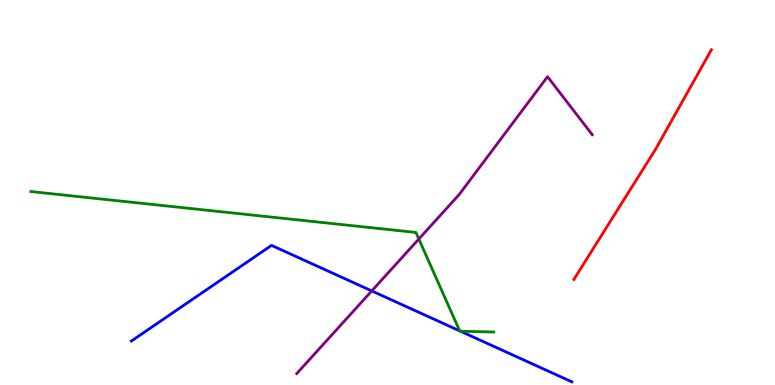[{'lines': ['blue', 'red'], 'intersections': []}, {'lines': ['green', 'red'], 'intersections': []}, {'lines': ['purple', 'red'], 'intersections': []}, {'lines': ['blue', 'green'], 'intersections': [{'x': 5.93, 'y': 1.41}, {'x': 5.94, 'y': 1.4}]}, {'lines': ['blue', 'purple'], 'intersections': [{'x': 4.8, 'y': 2.44}]}, {'lines': ['green', 'purple'], 'intersections': [{'x': 5.4, 'y': 3.79}]}]